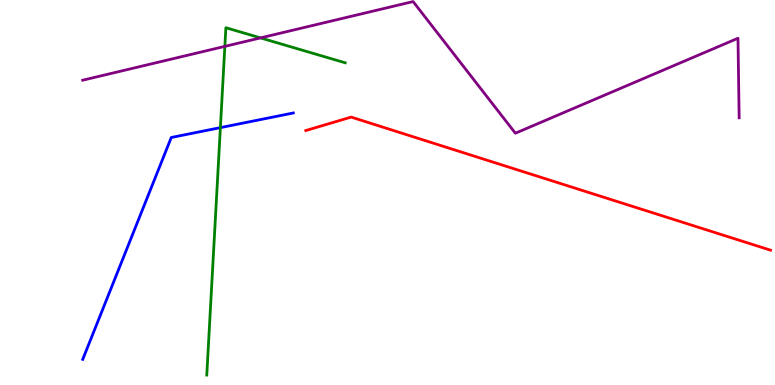[{'lines': ['blue', 'red'], 'intersections': []}, {'lines': ['green', 'red'], 'intersections': []}, {'lines': ['purple', 'red'], 'intersections': []}, {'lines': ['blue', 'green'], 'intersections': [{'x': 2.84, 'y': 6.68}]}, {'lines': ['blue', 'purple'], 'intersections': []}, {'lines': ['green', 'purple'], 'intersections': [{'x': 2.9, 'y': 8.8}, {'x': 3.36, 'y': 9.02}]}]